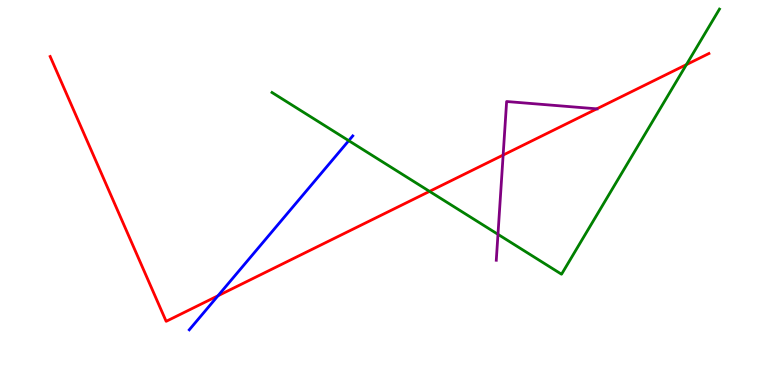[{'lines': ['blue', 'red'], 'intersections': [{'x': 2.81, 'y': 2.32}]}, {'lines': ['green', 'red'], 'intersections': [{'x': 5.54, 'y': 5.03}, {'x': 8.86, 'y': 8.32}]}, {'lines': ['purple', 'red'], 'intersections': [{'x': 6.49, 'y': 5.97}, {'x': 7.7, 'y': 7.17}]}, {'lines': ['blue', 'green'], 'intersections': [{'x': 4.5, 'y': 6.35}]}, {'lines': ['blue', 'purple'], 'intersections': []}, {'lines': ['green', 'purple'], 'intersections': [{'x': 6.43, 'y': 3.91}]}]